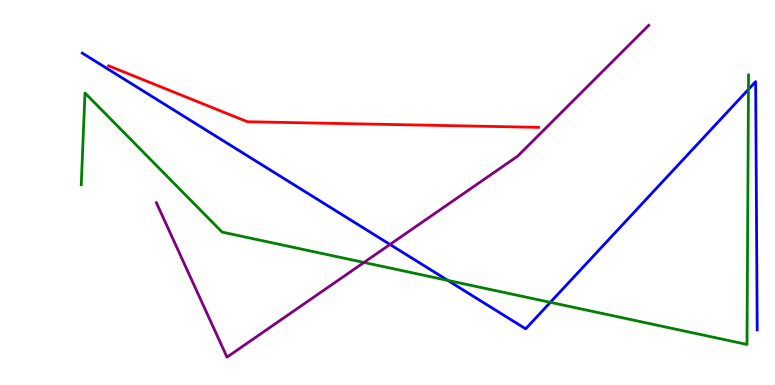[{'lines': ['blue', 'red'], 'intersections': []}, {'lines': ['green', 'red'], 'intersections': []}, {'lines': ['purple', 'red'], 'intersections': []}, {'lines': ['blue', 'green'], 'intersections': [{'x': 5.78, 'y': 2.72}, {'x': 7.1, 'y': 2.15}, {'x': 9.66, 'y': 7.68}]}, {'lines': ['blue', 'purple'], 'intersections': [{'x': 5.03, 'y': 3.65}]}, {'lines': ['green', 'purple'], 'intersections': [{'x': 4.7, 'y': 3.18}]}]